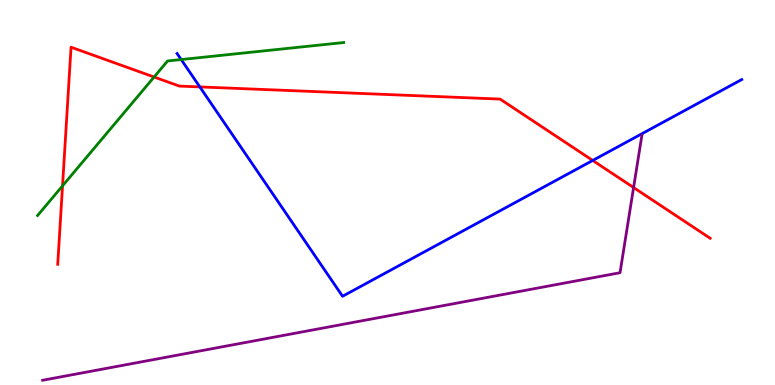[{'lines': ['blue', 'red'], 'intersections': [{'x': 2.58, 'y': 7.74}, {'x': 7.65, 'y': 5.83}]}, {'lines': ['green', 'red'], 'intersections': [{'x': 0.807, 'y': 5.17}, {'x': 1.99, 'y': 8.0}]}, {'lines': ['purple', 'red'], 'intersections': [{'x': 8.18, 'y': 5.13}]}, {'lines': ['blue', 'green'], 'intersections': [{'x': 2.34, 'y': 8.45}]}, {'lines': ['blue', 'purple'], 'intersections': []}, {'lines': ['green', 'purple'], 'intersections': []}]